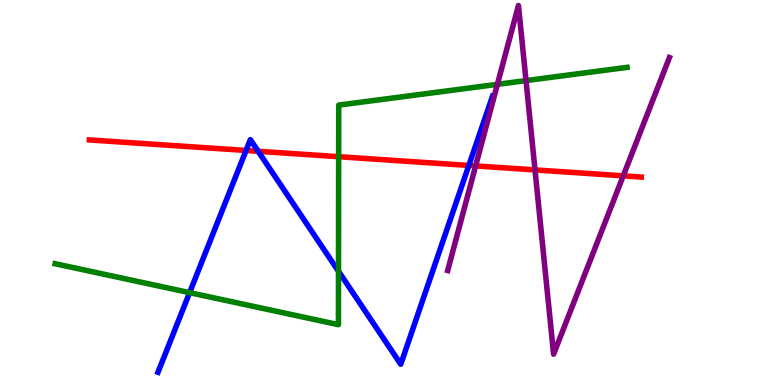[{'lines': ['blue', 'red'], 'intersections': [{'x': 3.17, 'y': 6.09}, {'x': 3.33, 'y': 6.07}, {'x': 6.05, 'y': 5.7}]}, {'lines': ['green', 'red'], 'intersections': [{'x': 4.37, 'y': 5.93}]}, {'lines': ['purple', 'red'], 'intersections': [{'x': 6.14, 'y': 5.69}, {'x': 6.9, 'y': 5.59}, {'x': 8.04, 'y': 5.43}]}, {'lines': ['blue', 'green'], 'intersections': [{'x': 2.45, 'y': 2.4}, {'x': 4.37, 'y': 2.95}]}, {'lines': ['blue', 'purple'], 'intersections': []}, {'lines': ['green', 'purple'], 'intersections': [{'x': 6.42, 'y': 7.81}, {'x': 6.79, 'y': 7.91}]}]